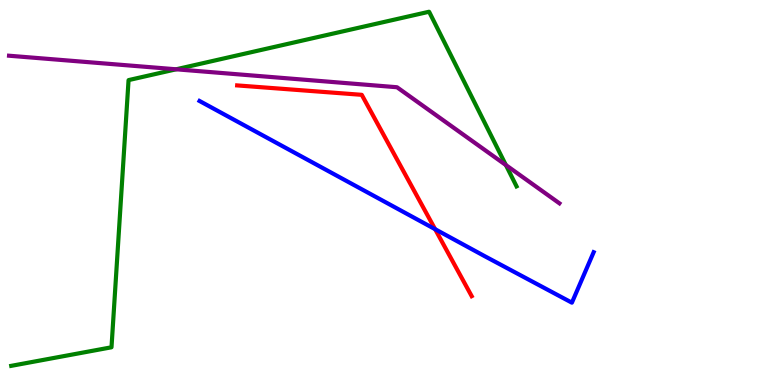[{'lines': ['blue', 'red'], 'intersections': [{'x': 5.61, 'y': 4.05}]}, {'lines': ['green', 'red'], 'intersections': []}, {'lines': ['purple', 'red'], 'intersections': []}, {'lines': ['blue', 'green'], 'intersections': []}, {'lines': ['blue', 'purple'], 'intersections': []}, {'lines': ['green', 'purple'], 'intersections': [{'x': 2.27, 'y': 8.2}, {'x': 6.53, 'y': 5.71}]}]